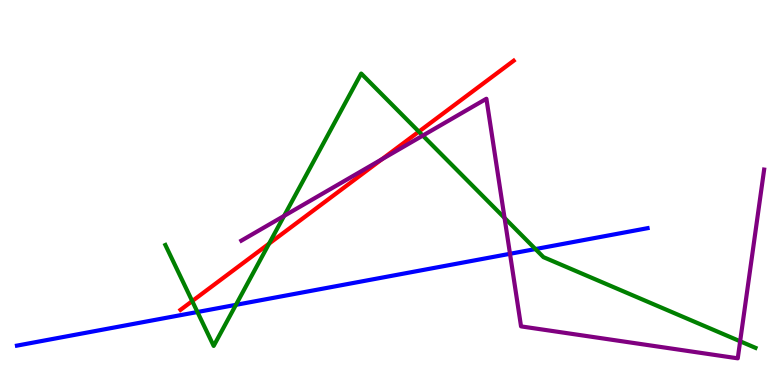[{'lines': ['blue', 'red'], 'intersections': []}, {'lines': ['green', 'red'], 'intersections': [{'x': 2.48, 'y': 2.18}, {'x': 3.47, 'y': 3.67}, {'x': 5.4, 'y': 6.58}]}, {'lines': ['purple', 'red'], 'intersections': [{'x': 4.93, 'y': 5.86}]}, {'lines': ['blue', 'green'], 'intersections': [{'x': 2.55, 'y': 1.9}, {'x': 3.04, 'y': 2.08}, {'x': 6.91, 'y': 3.53}]}, {'lines': ['blue', 'purple'], 'intersections': [{'x': 6.58, 'y': 3.41}]}, {'lines': ['green', 'purple'], 'intersections': [{'x': 3.67, 'y': 4.39}, {'x': 5.46, 'y': 6.48}, {'x': 6.51, 'y': 4.34}, {'x': 9.55, 'y': 1.14}]}]